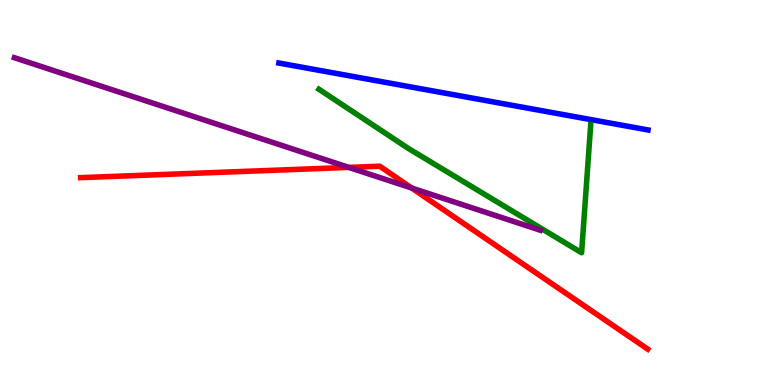[{'lines': ['blue', 'red'], 'intersections': []}, {'lines': ['green', 'red'], 'intersections': []}, {'lines': ['purple', 'red'], 'intersections': [{'x': 4.5, 'y': 5.65}, {'x': 5.31, 'y': 5.12}]}, {'lines': ['blue', 'green'], 'intersections': []}, {'lines': ['blue', 'purple'], 'intersections': []}, {'lines': ['green', 'purple'], 'intersections': []}]